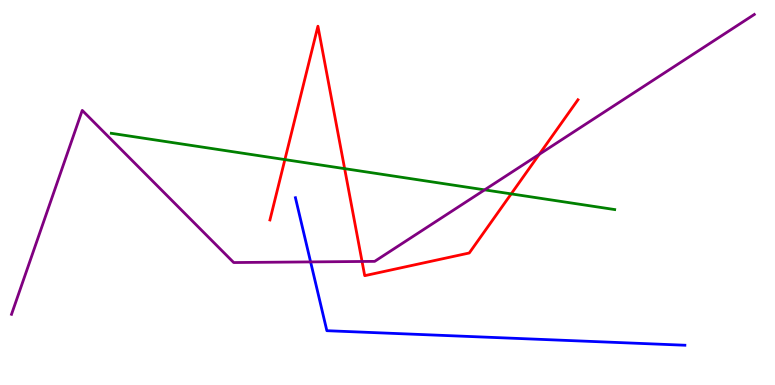[{'lines': ['blue', 'red'], 'intersections': []}, {'lines': ['green', 'red'], 'intersections': [{'x': 3.68, 'y': 5.85}, {'x': 4.45, 'y': 5.62}, {'x': 6.6, 'y': 4.96}]}, {'lines': ['purple', 'red'], 'intersections': [{'x': 4.67, 'y': 3.21}, {'x': 6.96, 'y': 5.99}]}, {'lines': ['blue', 'green'], 'intersections': []}, {'lines': ['blue', 'purple'], 'intersections': [{'x': 4.01, 'y': 3.2}]}, {'lines': ['green', 'purple'], 'intersections': [{'x': 6.25, 'y': 5.07}]}]